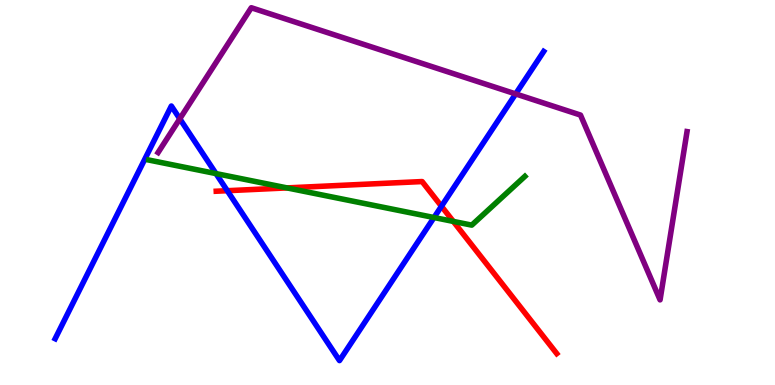[{'lines': ['blue', 'red'], 'intersections': [{'x': 2.93, 'y': 5.05}, {'x': 5.7, 'y': 4.64}]}, {'lines': ['green', 'red'], 'intersections': [{'x': 3.7, 'y': 5.12}, {'x': 5.85, 'y': 4.25}]}, {'lines': ['purple', 'red'], 'intersections': []}, {'lines': ['blue', 'green'], 'intersections': [{'x': 2.79, 'y': 5.49}, {'x': 5.6, 'y': 4.35}]}, {'lines': ['blue', 'purple'], 'intersections': [{'x': 2.32, 'y': 6.91}, {'x': 6.65, 'y': 7.56}]}, {'lines': ['green', 'purple'], 'intersections': []}]